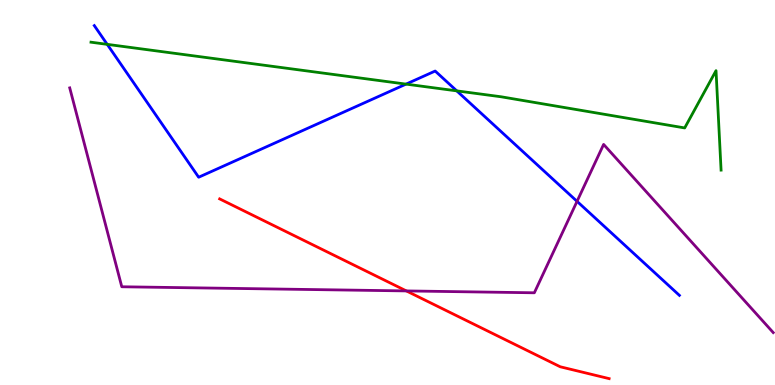[{'lines': ['blue', 'red'], 'intersections': []}, {'lines': ['green', 'red'], 'intersections': []}, {'lines': ['purple', 'red'], 'intersections': [{'x': 5.24, 'y': 2.44}]}, {'lines': ['blue', 'green'], 'intersections': [{'x': 1.38, 'y': 8.85}, {'x': 5.24, 'y': 7.82}, {'x': 5.89, 'y': 7.64}]}, {'lines': ['blue', 'purple'], 'intersections': [{'x': 7.45, 'y': 4.77}]}, {'lines': ['green', 'purple'], 'intersections': []}]